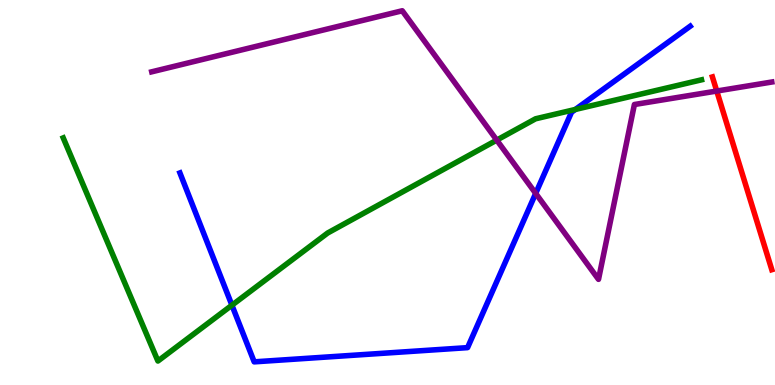[{'lines': ['blue', 'red'], 'intersections': []}, {'lines': ['green', 'red'], 'intersections': []}, {'lines': ['purple', 'red'], 'intersections': [{'x': 9.25, 'y': 7.64}]}, {'lines': ['blue', 'green'], 'intersections': [{'x': 2.99, 'y': 2.07}, {'x': 7.42, 'y': 7.16}]}, {'lines': ['blue', 'purple'], 'intersections': [{'x': 6.91, 'y': 4.98}]}, {'lines': ['green', 'purple'], 'intersections': [{'x': 6.41, 'y': 6.36}]}]